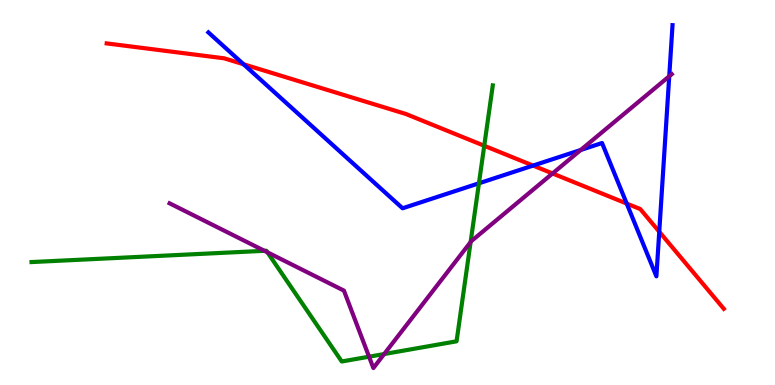[{'lines': ['blue', 'red'], 'intersections': [{'x': 3.14, 'y': 8.33}, {'x': 6.88, 'y': 5.7}, {'x': 8.09, 'y': 4.71}, {'x': 8.51, 'y': 3.98}]}, {'lines': ['green', 'red'], 'intersections': [{'x': 6.25, 'y': 6.21}]}, {'lines': ['purple', 'red'], 'intersections': [{'x': 7.13, 'y': 5.49}]}, {'lines': ['blue', 'green'], 'intersections': [{'x': 6.18, 'y': 5.24}]}, {'lines': ['blue', 'purple'], 'intersections': [{'x': 7.49, 'y': 6.1}, {'x': 8.64, 'y': 8.02}]}, {'lines': ['green', 'purple'], 'intersections': [{'x': 3.41, 'y': 3.49}, {'x': 3.45, 'y': 3.45}, {'x': 4.76, 'y': 0.735}, {'x': 4.96, 'y': 0.804}, {'x': 6.07, 'y': 3.71}]}]